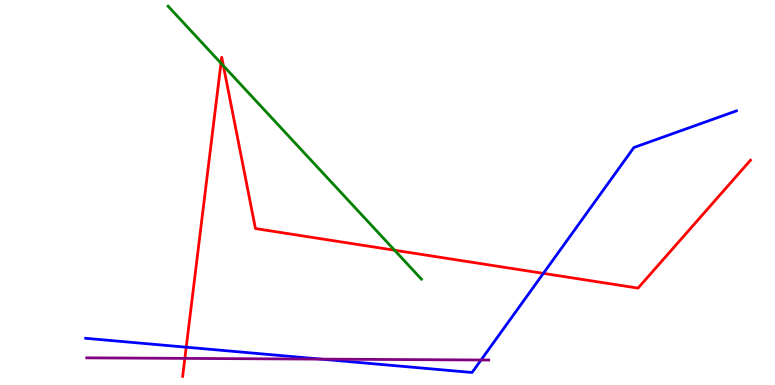[{'lines': ['blue', 'red'], 'intersections': [{'x': 2.4, 'y': 0.982}, {'x': 7.01, 'y': 2.9}]}, {'lines': ['green', 'red'], 'intersections': [{'x': 2.85, 'y': 8.36}, {'x': 2.88, 'y': 8.29}, {'x': 5.09, 'y': 3.5}]}, {'lines': ['purple', 'red'], 'intersections': [{'x': 2.39, 'y': 0.691}]}, {'lines': ['blue', 'green'], 'intersections': []}, {'lines': ['blue', 'purple'], 'intersections': [{'x': 4.14, 'y': 0.672}, {'x': 6.21, 'y': 0.649}]}, {'lines': ['green', 'purple'], 'intersections': []}]